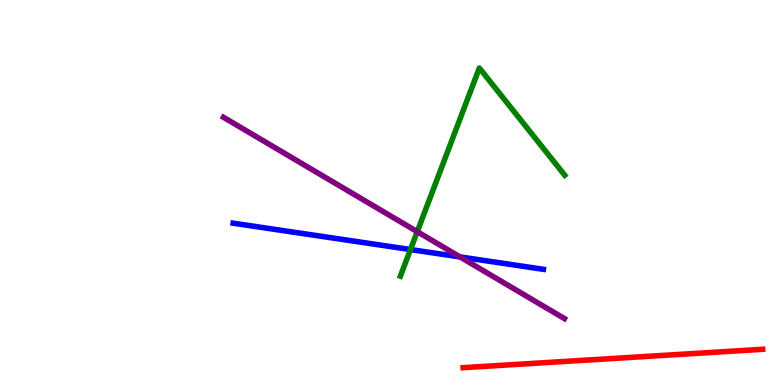[{'lines': ['blue', 'red'], 'intersections': []}, {'lines': ['green', 'red'], 'intersections': []}, {'lines': ['purple', 'red'], 'intersections': []}, {'lines': ['blue', 'green'], 'intersections': [{'x': 5.3, 'y': 3.52}]}, {'lines': ['blue', 'purple'], 'intersections': [{'x': 5.94, 'y': 3.33}]}, {'lines': ['green', 'purple'], 'intersections': [{'x': 5.38, 'y': 3.98}]}]